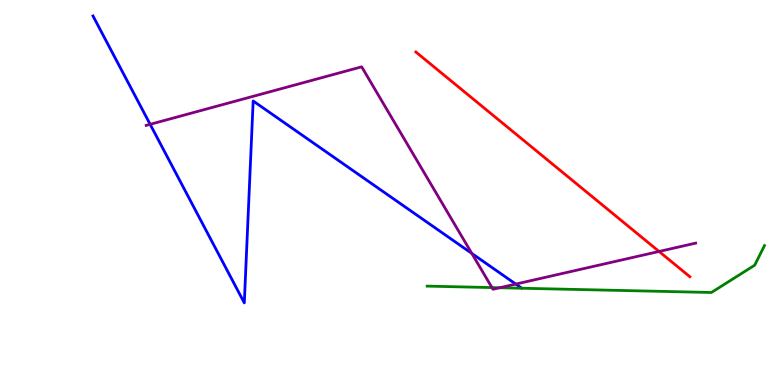[{'lines': ['blue', 'red'], 'intersections': []}, {'lines': ['green', 'red'], 'intersections': []}, {'lines': ['purple', 'red'], 'intersections': [{'x': 8.5, 'y': 3.47}]}, {'lines': ['blue', 'green'], 'intersections': []}, {'lines': ['blue', 'purple'], 'intersections': [{'x': 1.94, 'y': 6.77}, {'x': 6.09, 'y': 3.42}, {'x': 6.66, 'y': 2.62}]}, {'lines': ['green', 'purple'], 'intersections': [{'x': 6.35, 'y': 2.53}, {'x': 6.45, 'y': 2.53}]}]